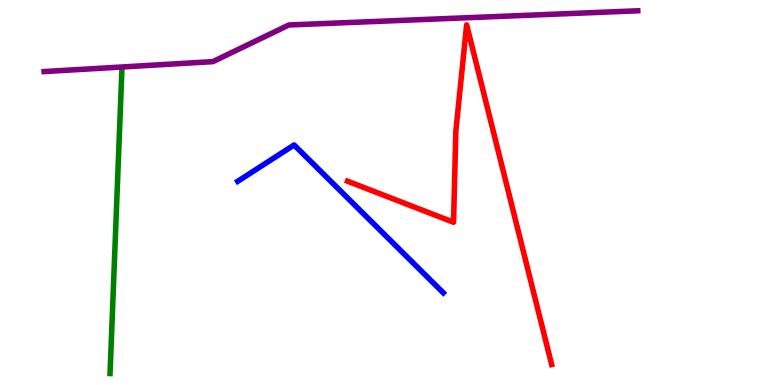[{'lines': ['blue', 'red'], 'intersections': []}, {'lines': ['green', 'red'], 'intersections': []}, {'lines': ['purple', 'red'], 'intersections': []}, {'lines': ['blue', 'green'], 'intersections': []}, {'lines': ['blue', 'purple'], 'intersections': []}, {'lines': ['green', 'purple'], 'intersections': []}]